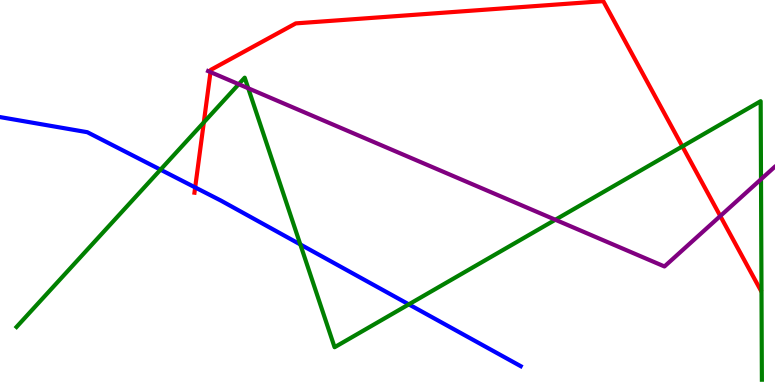[{'lines': ['blue', 'red'], 'intersections': [{'x': 2.52, 'y': 5.13}]}, {'lines': ['green', 'red'], 'intersections': [{'x': 2.63, 'y': 6.82}, {'x': 8.8, 'y': 6.2}]}, {'lines': ['purple', 'red'], 'intersections': [{'x': 2.72, 'y': 8.13}, {'x': 9.29, 'y': 4.39}]}, {'lines': ['blue', 'green'], 'intersections': [{'x': 2.07, 'y': 5.59}, {'x': 3.88, 'y': 3.65}, {'x': 5.28, 'y': 2.09}]}, {'lines': ['blue', 'purple'], 'intersections': []}, {'lines': ['green', 'purple'], 'intersections': [{'x': 3.08, 'y': 7.81}, {'x': 3.2, 'y': 7.71}, {'x': 7.17, 'y': 4.29}, {'x': 9.82, 'y': 5.34}]}]